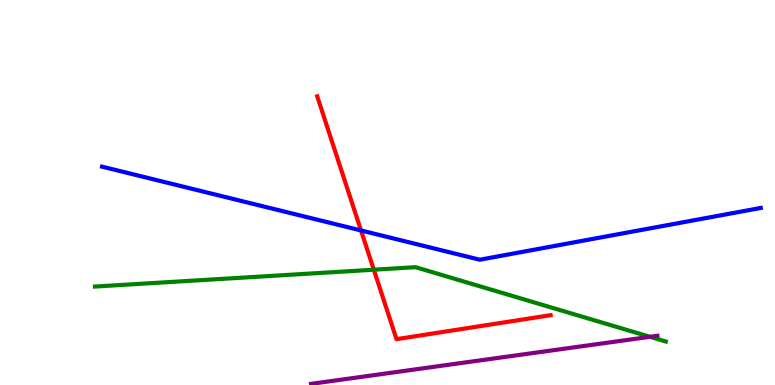[{'lines': ['blue', 'red'], 'intersections': [{'x': 4.66, 'y': 4.01}]}, {'lines': ['green', 'red'], 'intersections': [{'x': 4.82, 'y': 2.99}]}, {'lines': ['purple', 'red'], 'intersections': []}, {'lines': ['blue', 'green'], 'intersections': []}, {'lines': ['blue', 'purple'], 'intersections': []}, {'lines': ['green', 'purple'], 'intersections': [{'x': 8.39, 'y': 1.25}]}]